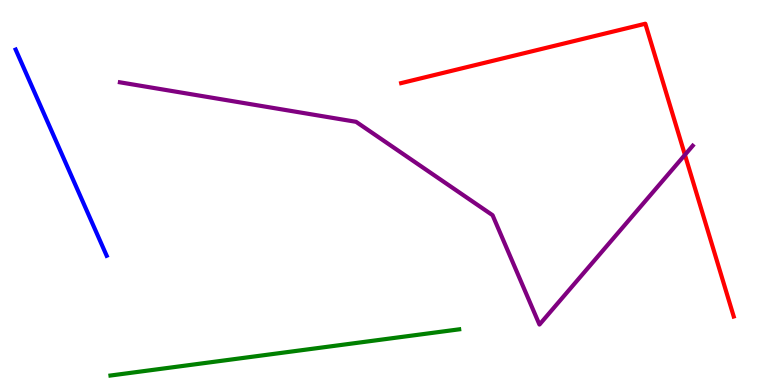[{'lines': ['blue', 'red'], 'intersections': []}, {'lines': ['green', 'red'], 'intersections': []}, {'lines': ['purple', 'red'], 'intersections': [{'x': 8.84, 'y': 5.98}]}, {'lines': ['blue', 'green'], 'intersections': []}, {'lines': ['blue', 'purple'], 'intersections': []}, {'lines': ['green', 'purple'], 'intersections': []}]